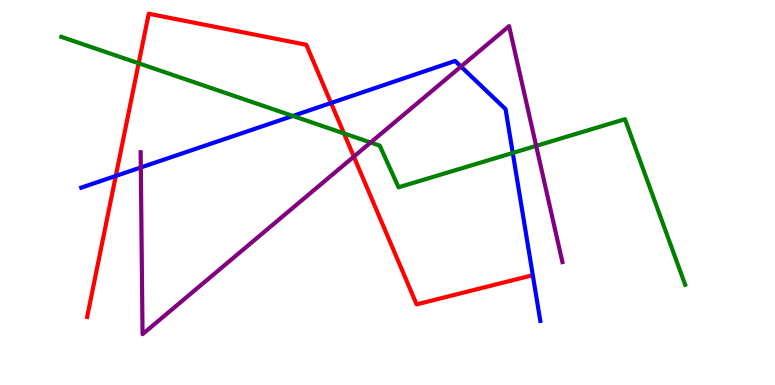[{'lines': ['blue', 'red'], 'intersections': [{'x': 1.49, 'y': 5.43}, {'x': 4.27, 'y': 7.32}]}, {'lines': ['green', 'red'], 'intersections': [{'x': 1.79, 'y': 8.36}, {'x': 4.44, 'y': 6.53}]}, {'lines': ['purple', 'red'], 'intersections': [{'x': 4.57, 'y': 5.93}]}, {'lines': ['blue', 'green'], 'intersections': [{'x': 3.78, 'y': 6.99}, {'x': 6.62, 'y': 6.03}]}, {'lines': ['blue', 'purple'], 'intersections': [{'x': 1.82, 'y': 5.65}, {'x': 5.95, 'y': 8.27}]}, {'lines': ['green', 'purple'], 'intersections': [{'x': 4.78, 'y': 6.3}, {'x': 6.92, 'y': 6.21}]}]